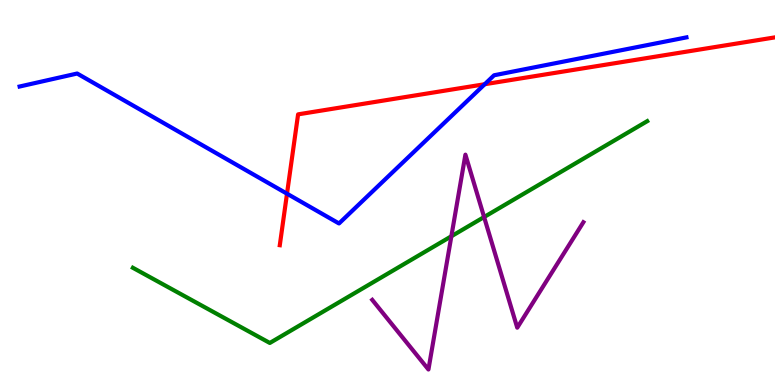[{'lines': ['blue', 'red'], 'intersections': [{'x': 3.7, 'y': 4.97}, {'x': 6.25, 'y': 7.81}]}, {'lines': ['green', 'red'], 'intersections': []}, {'lines': ['purple', 'red'], 'intersections': []}, {'lines': ['blue', 'green'], 'intersections': []}, {'lines': ['blue', 'purple'], 'intersections': []}, {'lines': ['green', 'purple'], 'intersections': [{'x': 5.82, 'y': 3.86}, {'x': 6.25, 'y': 4.36}]}]